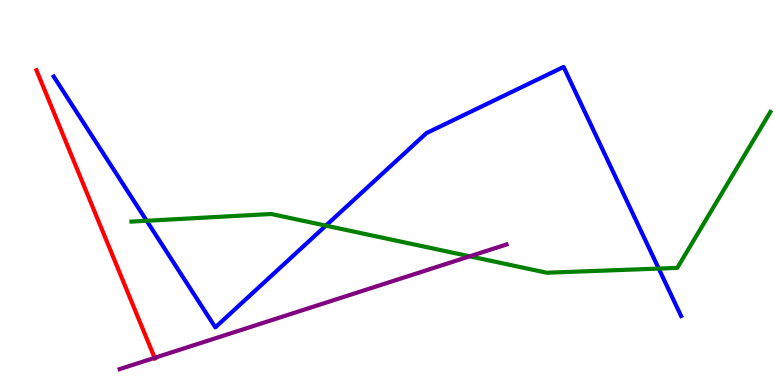[{'lines': ['blue', 'red'], 'intersections': []}, {'lines': ['green', 'red'], 'intersections': []}, {'lines': ['purple', 'red'], 'intersections': [{'x': 2.0, 'y': 0.706}]}, {'lines': ['blue', 'green'], 'intersections': [{'x': 1.89, 'y': 4.27}, {'x': 4.2, 'y': 4.14}, {'x': 8.5, 'y': 3.02}]}, {'lines': ['blue', 'purple'], 'intersections': []}, {'lines': ['green', 'purple'], 'intersections': [{'x': 6.06, 'y': 3.34}]}]